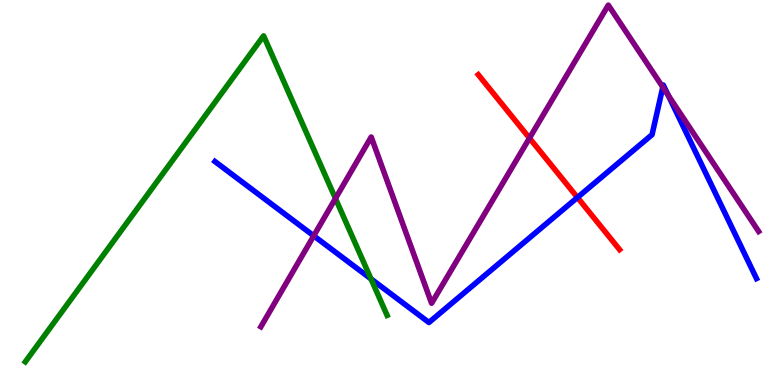[{'lines': ['blue', 'red'], 'intersections': [{'x': 7.45, 'y': 4.87}]}, {'lines': ['green', 'red'], 'intersections': []}, {'lines': ['purple', 'red'], 'intersections': [{'x': 6.83, 'y': 6.41}]}, {'lines': ['blue', 'green'], 'intersections': [{'x': 4.79, 'y': 2.76}]}, {'lines': ['blue', 'purple'], 'intersections': [{'x': 4.05, 'y': 3.87}, {'x': 8.55, 'y': 7.74}, {'x': 8.62, 'y': 7.52}]}, {'lines': ['green', 'purple'], 'intersections': [{'x': 4.33, 'y': 4.84}]}]